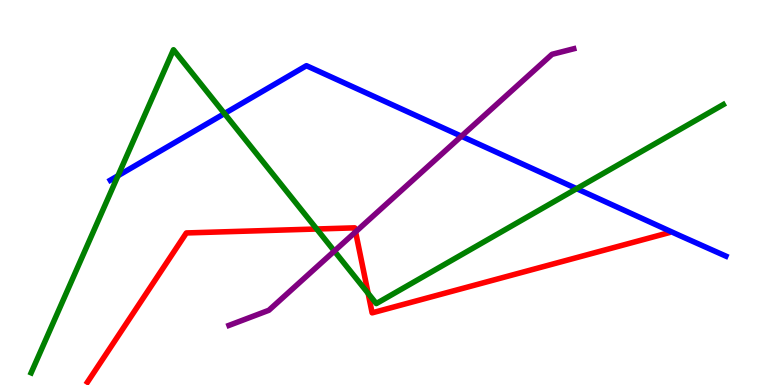[{'lines': ['blue', 'red'], 'intersections': []}, {'lines': ['green', 'red'], 'intersections': [{'x': 4.09, 'y': 4.05}, {'x': 4.75, 'y': 2.38}]}, {'lines': ['purple', 'red'], 'intersections': [{'x': 4.59, 'y': 3.98}]}, {'lines': ['blue', 'green'], 'intersections': [{'x': 1.52, 'y': 5.44}, {'x': 2.9, 'y': 7.05}, {'x': 7.44, 'y': 5.1}]}, {'lines': ['blue', 'purple'], 'intersections': [{'x': 5.95, 'y': 6.46}]}, {'lines': ['green', 'purple'], 'intersections': [{'x': 4.31, 'y': 3.48}]}]